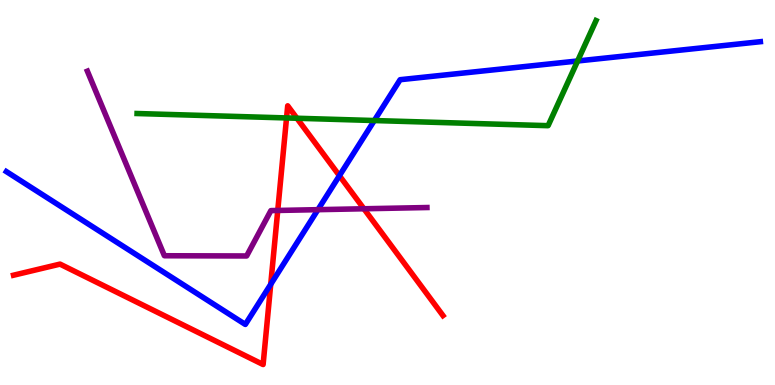[{'lines': ['blue', 'red'], 'intersections': [{'x': 3.49, 'y': 2.62}, {'x': 4.38, 'y': 5.44}]}, {'lines': ['green', 'red'], 'intersections': [{'x': 3.7, 'y': 6.94}, {'x': 3.83, 'y': 6.93}]}, {'lines': ['purple', 'red'], 'intersections': [{'x': 3.58, 'y': 4.53}, {'x': 4.7, 'y': 4.58}]}, {'lines': ['blue', 'green'], 'intersections': [{'x': 4.83, 'y': 6.87}, {'x': 7.45, 'y': 8.42}]}, {'lines': ['blue', 'purple'], 'intersections': [{'x': 4.1, 'y': 4.55}]}, {'lines': ['green', 'purple'], 'intersections': []}]